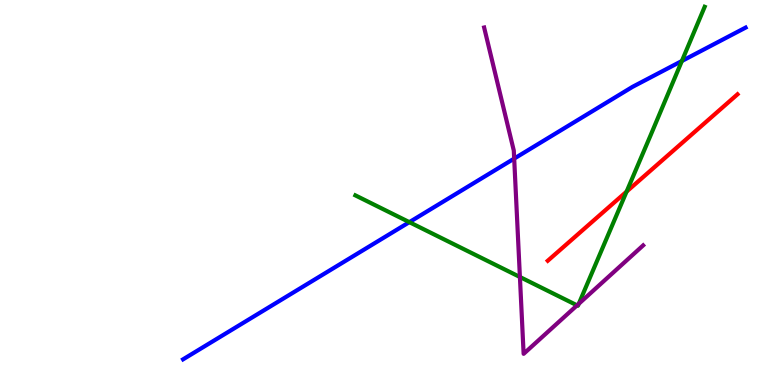[{'lines': ['blue', 'red'], 'intersections': []}, {'lines': ['green', 'red'], 'intersections': [{'x': 8.09, 'y': 5.02}]}, {'lines': ['purple', 'red'], 'intersections': []}, {'lines': ['blue', 'green'], 'intersections': [{'x': 5.28, 'y': 4.23}, {'x': 8.8, 'y': 8.42}]}, {'lines': ['blue', 'purple'], 'intersections': [{'x': 6.63, 'y': 5.88}]}, {'lines': ['green', 'purple'], 'intersections': [{'x': 6.71, 'y': 2.81}, {'x': 7.45, 'y': 2.07}, {'x': 7.47, 'y': 2.11}]}]